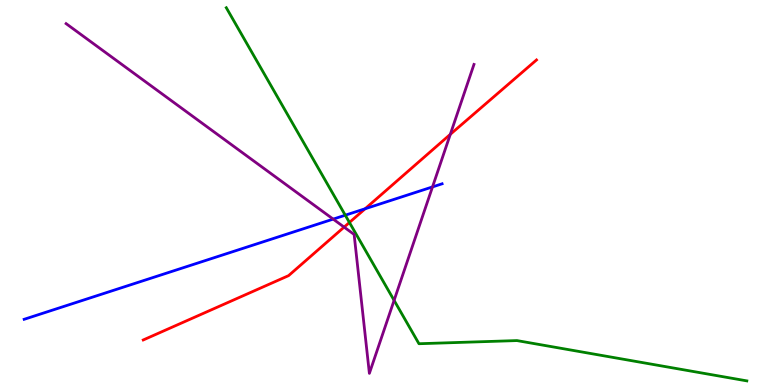[{'lines': ['blue', 'red'], 'intersections': [{'x': 4.71, 'y': 4.58}]}, {'lines': ['green', 'red'], 'intersections': [{'x': 4.51, 'y': 4.22}]}, {'lines': ['purple', 'red'], 'intersections': [{'x': 4.44, 'y': 4.1}, {'x': 5.81, 'y': 6.51}]}, {'lines': ['blue', 'green'], 'intersections': [{'x': 4.46, 'y': 4.41}]}, {'lines': ['blue', 'purple'], 'intersections': [{'x': 4.3, 'y': 4.31}, {'x': 5.58, 'y': 5.15}]}, {'lines': ['green', 'purple'], 'intersections': [{'x': 5.09, 'y': 2.2}]}]